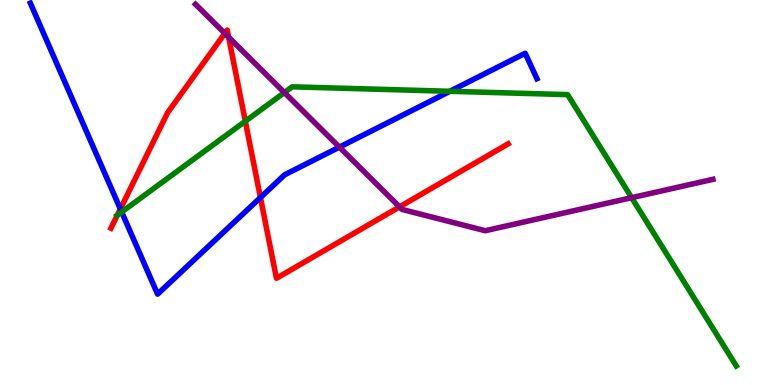[{'lines': ['blue', 'red'], 'intersections': [{'x': 1.55, 'y': 4.57}, {'x': 3.36, 'y': 4.87}]}, {'lines': ['green', 'red'], 'intersections': [{'x': 1.51, 'y': 4.41}, {'x': 3.17, 'y': 6.85}]}, {'lines': ['purple', 'red'], 'intersections': [{'x': 2.9, 'y': 9.13}, {'x': 2.95, 'y': 9.03}, {'x': 5.16, 'y': 4.63}]}, {'lines': ['blue', 'green'], 'intersections': [{'x': 1.57, 'y': 4.49}, {'x': 5.81, 'y': 7.63}]}, {'lines': ['blue', 'purple'], 'intersections': [{'x': 4.38, 'y': 6.18}]}, {'lines': ['green', 'purple'], 'intersections': [{'x': 3.67, 'y': 7.6}, {'x': 8.15, 'y': 4.87}]}]